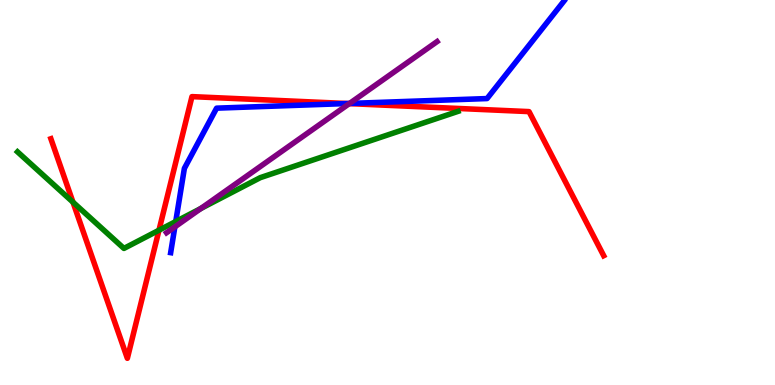[{'lines': ['blue', 'red'], 'intersections': [{'x': 4.48, 'y': 7.31}]}, {'lines': ['green', 'red'], 'intersections': [{'x': 0.942, 'y': 4.75}, {'x': 2.05, 'y': 4.02}]}, {'lines': ['purple', 'red'], 'intersections': [{'x': 4.51, 'y': 7.31}]}, {'lines': ['blue', 'green'], 'intersections': [{'x': 2.27, 'y': 4.25}]}, {'lines': ['blue', 'purple'], 'intersections': [{'x': 2.26, 'y': 4.11}, {'x': 4.51, 'y': 7.31}]}, {'lines': ['green', 'purple'], 'intersections': [{'x': 2.59, 'y': 4.59}]}]